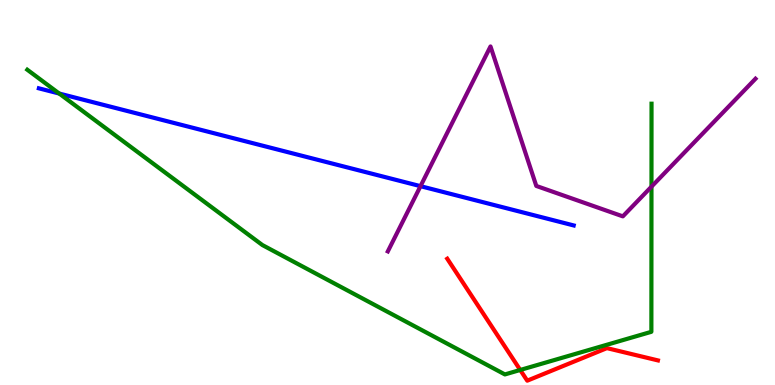[{'lines': ['blue', 'red'], 'intersections': []}, {'lines': ['green', 'red'], 'intersections': [{'x': 6.71, 'y': 0.39}]}, {'lines': ['purple', 'red'], 'intersections': []}, {'lines': ['blue', 'green'], 'intersections': [{'x': 0.764, 'y': 7.57}]}, {'lines': ['blue', 'purple'], 'intersections': [{'x': 5.43, 'y': 5.16}]}, {'lines': ['green', 'purple'], 'intersections': [{'x': 8.41, 'y': 5.15}]}]